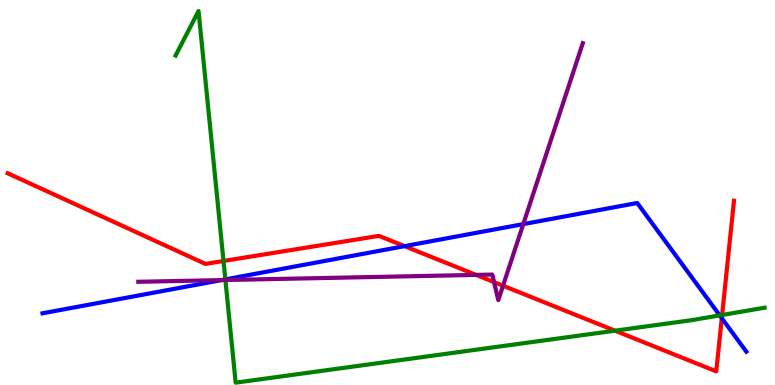[{'lines': ['blue', 'red'], 'intersections': [{'x': 5.22, 'y': 3.61}, {'x': 9.31, 'y': 1.73}]}, {'lines': ['green', 'red'], 'intersections': [{'x': 2.88, 'y': 3.22}, {'x': 7.94, 'y': 1.41}, {'x': 9.32, 'y': 1.82}]}, {'lines': ['purple', 'red'], 'intersections': [{'x': 6.14, 'y': 2.86}, {'x': 6.38, 'y': 2.67}, {'x': 6.49, 'y': 2.58}]}, {'lines': ['blue', 'green'], 'intersections': [{'x': 2.91, 'y': 2.74}, {'x': 9.29, 'y': 1.81}]}, {'lines': ['blue', 'purple'], 'intersections': [{'x': 2.86, 'y': 2.72}, {'x': 6.75, 'y': 4.18}]}, {'lines': ['green', 'purple'], 'intersections': [{'x': 2.91, 'y': 2.73}]}]